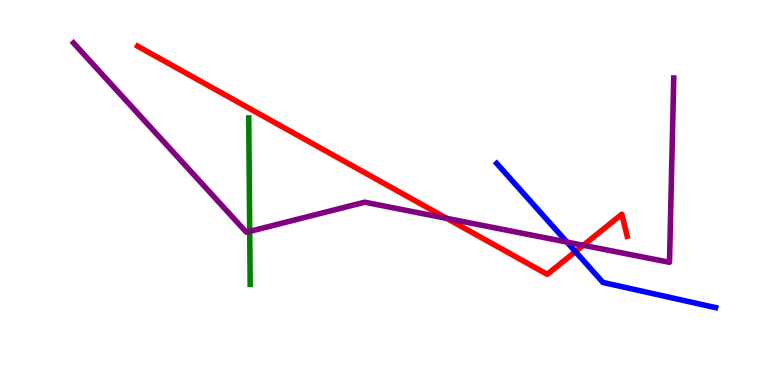[{'lines': ['blue', 'red'], 'intersections': [{'x': 7.42, 'y': 3.46}]}, {'lines': ['green', 'red'], 'intersections': []}, {'lines': ['purple', 'red'], 'intersections': [{'x': 5.77, 'y': 4.33}, {'x': 7.53, 'y': 3.63}]}, {'lines': ['blue', 'green'], 'intersections': []}, {'lines': ['blue', 'purple'], 'intersections': [{'x': 7.32, 'y': 3.71}]}, {'lines': ['green', 'purple'], 'intersections': [{'x': 3.22, 'y': 3.99}]}]